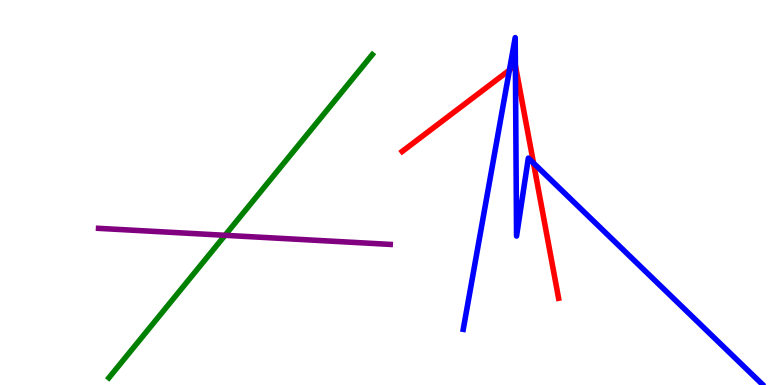[{'lines': ['blue', 'red'], 'intersections': [{'x': 6.57, 'y': 8.18}, {'x': 6.65, 'y': 8.3}, {'x': 6.88, 'y': 5.76}]}, {'lines': ['green', 'red'], 'intersections': []}, {'lines': ['purple', 'red'], 'intersections': []}, {'lines': ['blue', 'green'], 'intersections': []}, {'lines': ['blue', 'purple'], 'intersections': []}, {'lines': ['green', 'purple'], 'intersections': [{'x': 2.9, 'y': 3.89}]}]